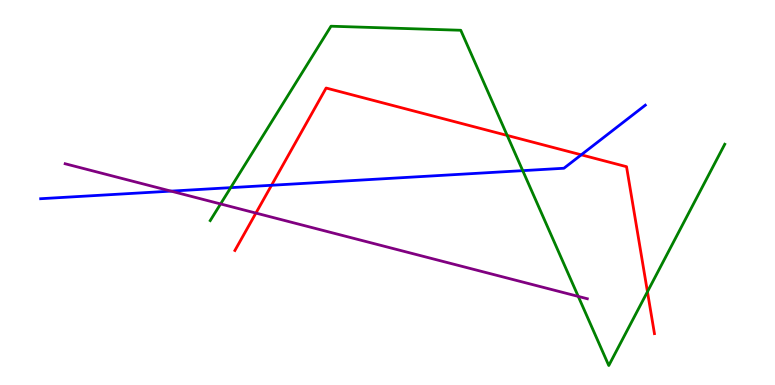[{'lines': ['blue', 'red'], 'intersections': [{'x': 3.5, 'y': 5.19}, {'x': 7.5, 'y': 5.98}]}, {'lines': ['green', 'red'], 'intersections': [{'x': 6.54, 'y': 6.48}, {'x': 8.35, 'y': 2.42}]}, {'lines': ['purple', 'red'], 'intersections': [{'x': 3.3, 'y': 4.47}]}, {'lines': ['blue', 'green'], 'intersections': [{'x': 2.98, 'y': 5.13}, {'x': 6.75, 'y': 5.57}]}, {'lines': ['blue', 'purple'], 'intersections': [{'x': 2.21, 'y': 5.04}]}, {'lines': ['green', 'purple'], 'intersections': [{'x': 2.85, 'y': 4.7}, {'x': 7.46, 'y': 2.3}]}]